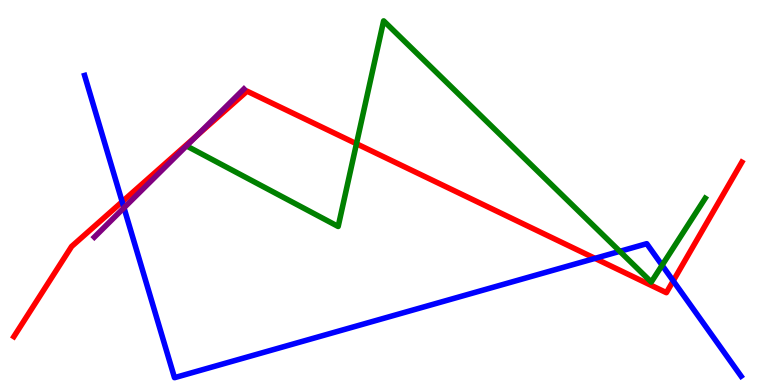[{'lines': ['blue', 'red'], 'intersections': [{'x': 1.58, 'y': 4.76}, {'x': 7.68, 'y': 3.29}, {'x': 8.69, 'y': 2.7}]}, {'lines': ['green', 'red'], 'intersections': [{'x': 4.6, 'y': 6.27}]}, {'lines': ['purple', 'red'], 'intersections': [{'x': 2.54, 'y': 6.47}]}, {'lines': ['blue', 'green'], 'intersections': [{'x': 8.0, 'y': 3.47}, {'x': 8.54, 'y': 3.11}]}, {'lines': ['blue', 'purple'], 'intersections': [{'x': 1.6, 'y': 4.6}]}, {'lines': ['green', 'purple'], 'intersections': []}]